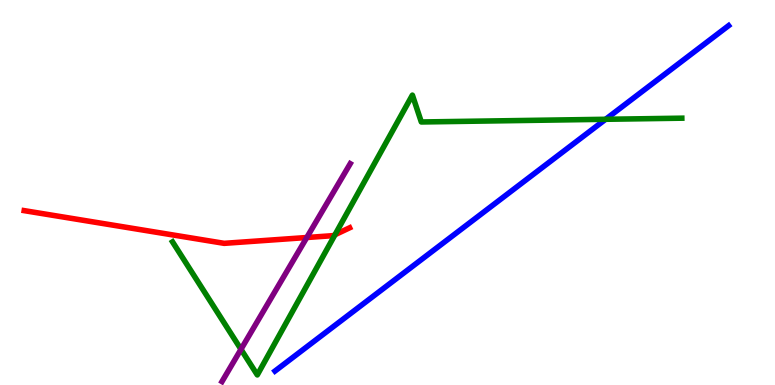[{'lines': ['blue', 'red'], 'intersections': []}, {'lines': ['green', 'red'], 'intersections': [{'x': 4.32, 'y': 3.9}]}, {'lines': ['purple', 'red'], 'intersections': [{'x': 3.96, 'y': 3.83}]}, {'lines': ['blue', 'green'], 'intersections': [{'x': 7.81, 'y': 6.9}]}, {'lines': ['blue', 'purple'], 'intersections': []}, {'lines': ['green', 'purple'], 'intersections': [{'x': 3.11, 'y': 0.927}]}]